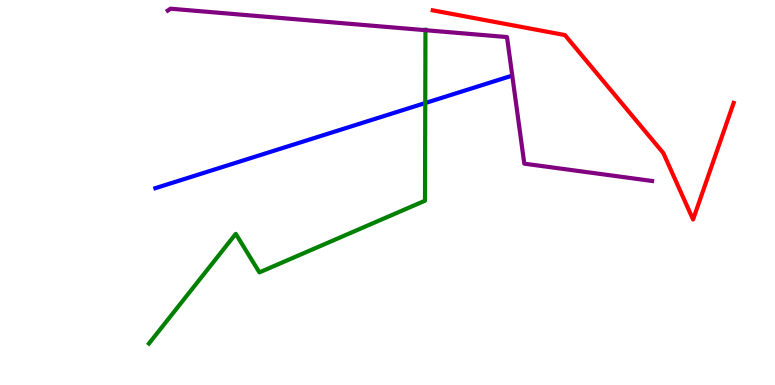[{'lines': ['blue', 'red'], 'intersections': []}, {'lines': ['green', 'red'], 'intersections': []}, {'lines': ['purple', 'red'], 'intersections': []}, {'lines': ['blue', 'green'], 'intersections': [{'x': 5.49, 'y': 7.32}]}, {'lines': ['blue', 'purple'], 'intersections': []}, {'lines': ['green', 'purple'], 'intersections': [{'x': 5.49, 'y': 9.22}]}]